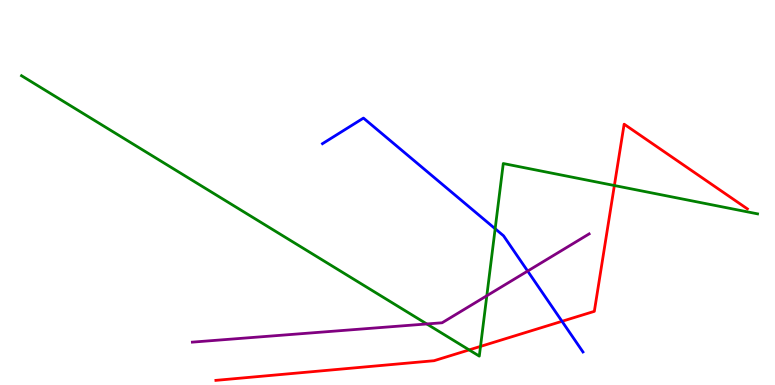[{'lines': ['blue', 'red'], 'intersections': [{'x': 7.25, 'y': 1.65}]}, {'lines': ['green', 'red'], 'intersections': [{'x': 6.05, 'y': 0.912}, {'x': 6.2, 'y': 1.0}, {'x': 7.93, 'y': 5.18}]}, {'lines': ['purple', 'red'], 'intersections': []}, {'lines': ['blue', 'green'], 'intersections': [{'x': 6.39, 'y': 4.06}]}, {'lines': ['blue', 'purple'], 'intersections': [{'x': 6.81, 'y': 2.96}]}, {'lines': ['green', 'purple'], 'intersections': [{'x': 5.51, 'y': 1.59}, {'x': 6.28, 'y': 2.32}]}]